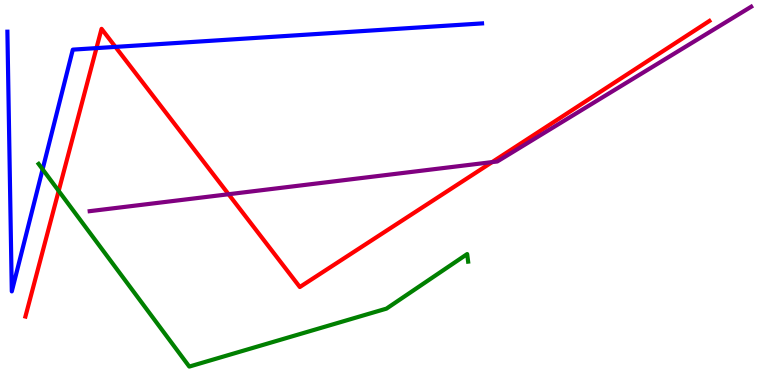[{'lines': ['blue', 'red'], 'intersections': [{'x': 1.24, 'y': 8.75}, {'x': 1.49, 'y': 8.78}]}, {'lines': ['green', 'red'], 'intersections': [{'x': 0.757, 'y': 5.04}]}, {'lines': ['purple', 'red'], 'intersections': [{'x': 2.95, 'y': 4.95}, {'x': 6.35, 'y': 5.79}]}, {'lines': ['blue', 'green'], 'intersections': [{'x': 0.55, 'y': 5.6}]}, {'lines': ['blue', 'purple'], 'intersections': []}, {'lines': ['green', 'purple'], 'intersections': []}]